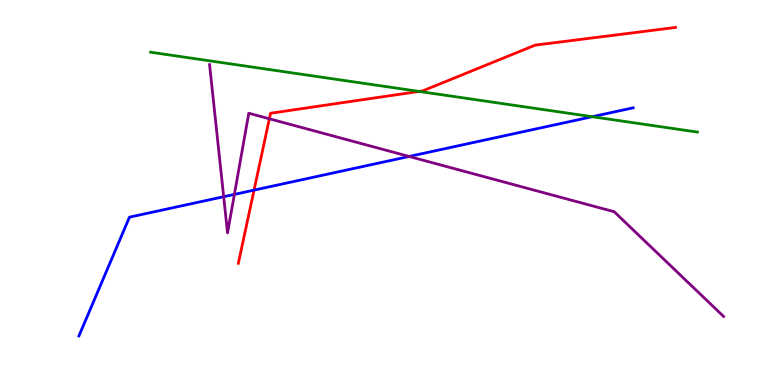[{'lines': ['blue', 'red'], 'intersections': [{'x': 3.28, 'y': 5.06}]}, {'lines': ['green', 'red'], 'intersections': [{'x': 5.41, 'y': 7.63}]}, {'lines': ['purple', 'red'], 'intersections': [{'x': 3.48, 'y': 6.91}]}, {'lines': ['blue', 'green'], 'intersections': [{'x': 7.64, 'y': 6.97}]}, {'lines': ['blue', 'purple'], 'intersections': [{'x': 2.89, 'y': 4.89}, {'x': 3.02, 'y': 4.95}, {'x': 5.28, 'y': 5.94}]}, {'lines': ['green', 'purple'], 'intersections': []}]